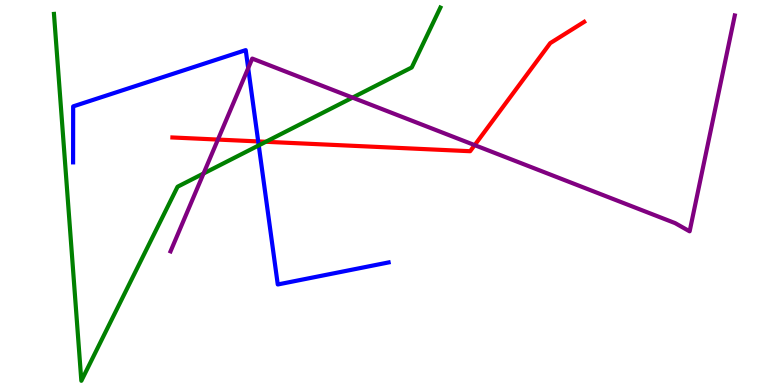[{'lines': ['blue', 'red'], 'intersections': [{'x': 3.33, 'y': 6.33}]}, {'lines': ['green', 'red'], 'intersections': [{'x': 3.43, 'y': 6.32}]}, {'lines': ['purple', 'red'], 'intersections': [{'x': 2.81, 'y': 6.37}, {'x': 6.12, 'y': 6.23}]}, {'lines': ['blue', 'green'], 'intersections': [{'x': 3.34, 'y': 6.22}]}, {'lines': ['blue', 'purple'], 'intersections': [{'x': 3.2, 'y': 8.23}]}, {'lines': ['green', 'purple'], 'intersections': [{'x': 2.63, 'y': 5.49}, {'x': 4.55, 'y': 7.46}]}]